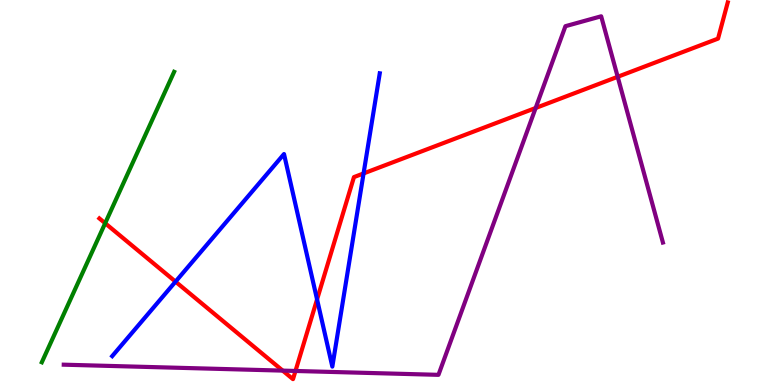[{'lines': ['blue', 'red'], 'intersections': [{'x': 2.26, 'y': 2.68}, {'x': 4.09, 'y': 2.22}, {'x': 4.69, 'y': 5.5}]}, {'lines': ['green', 'red'], 'intersections': [{'x': 1.36, 'y': 4.2}]}, {'lines': ['purple', 'red'], 'intersections': [{'x': 3.65, 'y': 0.374}, {'x': 3.81, 'y': 0.365}, {'x': 6.91, 'y': 7.2}, {'x': 7.97, 'y': 8.01}]}, {'lines': ['blue', 'green'], 'intersections': []}, {'lines': ['blue', 'purple'], 'intersections': []}, {'lines': ['green', 'purple'], 'intersections': []}]